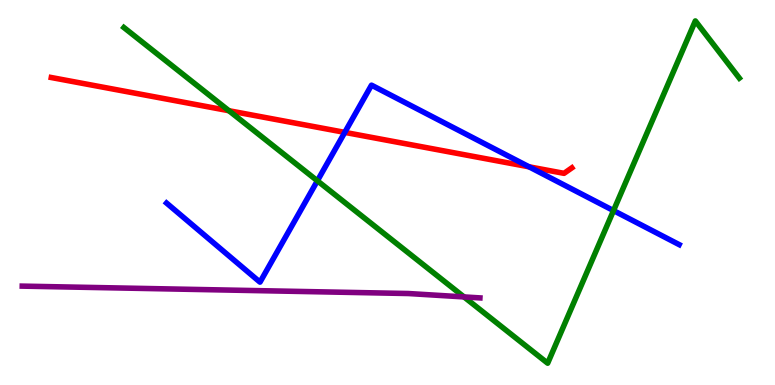[{'lines': ['blue', 'red'], 'intersections': [{'x': 4.45, 'y': 6.56}, {'x': 6.83, 'y': 5.67}]}, {'lines': ['green', 'red'], 'intersections': [{'x': 2.95, 'y': 7.12}]}, {'lines': ['purple', 'red'], 'intersections': []}, {'lines': ['blue', 'green'], 'intersections': [{'x': 4.1, 'y': 5.3}, {'x': 7.92, 'y': 4.53}]}, {'lines': ['blue', 'purple'], 'intersections': []}, {'lines': ['green', 'purple'], 'intersections': [{'x': 5.99, 'y': 2.29}]}]